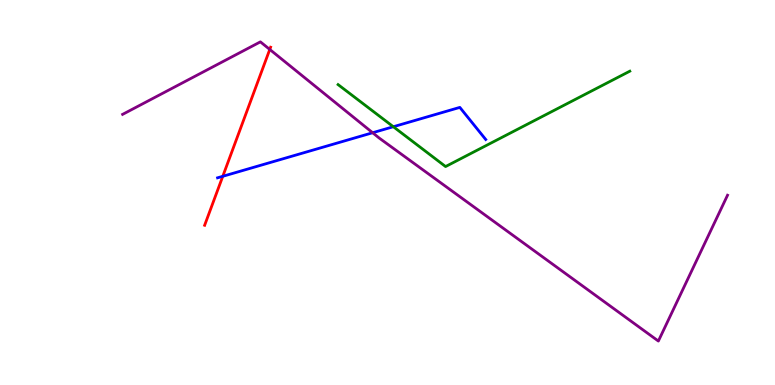[{'lines': ['blue', 'red'], 'intersections': [{'x': 2.87, 'y': 5.42}]}, {'lines': ['green', 'red'], 'intersections': []}, {'lines': ['purple', 'red'], 'intersections': [{'x': 3.48, 'y': 8.72}]}, {'lines': ['blue', 'green'], 'intersections': [{'x': 5.08, 'y': 6.71}]}, {'lines': ['blue', 'purple'], 'intersections': [{'x': 4.81, 'y': 6.55}]}, {'lines': ['green', 'purple'], 'intersections': []}]